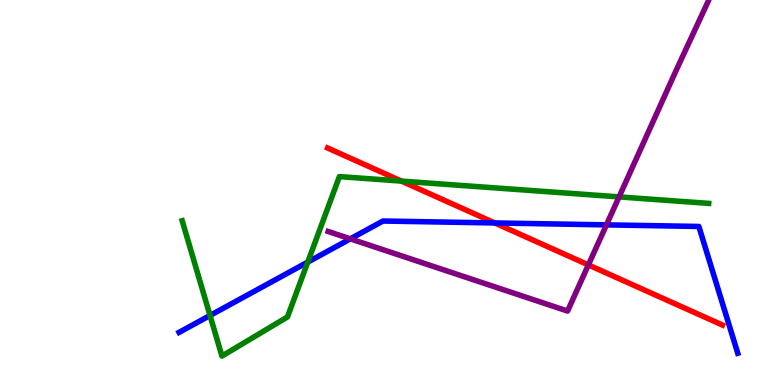[{'lines': ['blue', 'red'], 'intersections': [{'x': 6.38, 'y': 4.21}]}, {'lines': ['green', 'red'], 'intersections': [{'x': 5.18, 'y': 5.3}]}, {'lines': ['purple', 'red'], 'intersections': [{'x': 7.59, 'y': 3.12}]}, {'lines': ['blue', 'green'], 'intersections': [{'x': 2.71, 'y': 1.81}, {'x': 3.97, 'y': 3.19}]}, {'lines': ['blue', 'purple'], 'intersections': [{'x': 4.52, 'y': 3.8}, {'x': 7.83, 'y': 4.16}]}, {'lines': ['green', 'purple'], 'intersections': [{'x': 7.99, 'y': 4.89}]}]